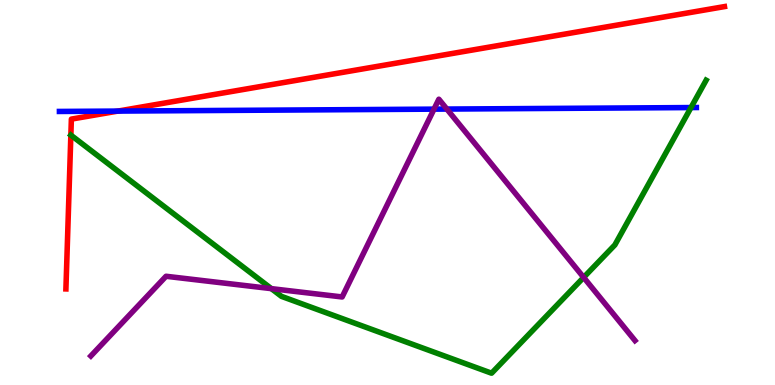[{'lines': ['blue', 'red'], 'intersections': [{'x': 1.52, 'y': 7.11}]}, {'lines': ['green', 'red'], 'intersections': [{'x': 0.914, 'y': 6.49}]}, {'lines': ['purple', 'red'], 'intersections': []}, {'lines': ['blue', 'green'], 'intersections': [{'x': 8.92, 'y': 7.21}]}, {'lines': ['blue', 'purple'], 'intersections': [{'x': 5.6, 'y': 7.17}, {'x': 5.77, 'y': 7.17}]}, {'lines': ['green', 'purple'], 'intersections': [{'x': 3.5, 'y': 2.5}, {'x': 7.53, 'y': 2.79}]}]